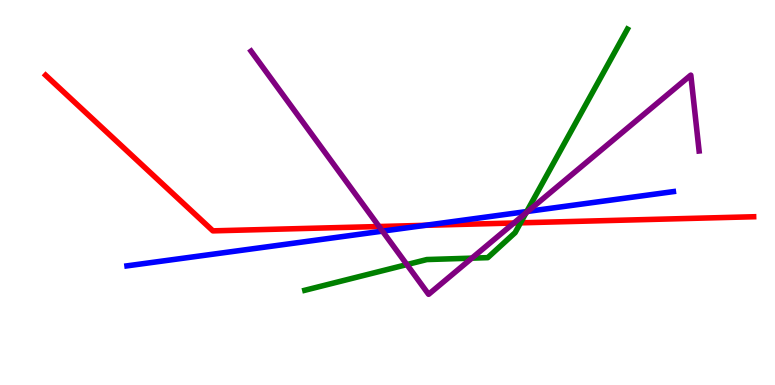[{'lines': ['blue', 'red'], 'intersections': [{'x': 5.49, 'y': 4.15}]}, {'lines': ['green', 'red'], 'intersections': [{'x': 6.72, 'y': 4.21}]}, {'lines': ['purple', 'red'], 'intersections': [{'x': 4.89, 'y': 4.12}, {'x': 6.63, 'y': 4.21}]}, {'lines': ['blue', 'green'], 'intersections': [{'x': 6.8, 'y': 4.51}]}, {'lines': ['blue', 'purple'], 'intersections': [{'x': 4.94, 'y': 4.0}, {'x': 6.81, 'y': 4.51}]}, {'lines': ['green', 'purple'], 'intersections': [{'x': 5.25, 'y': 3.13}, {'x': 6.09, 'y': 3.29}, {'x': 6.79, 'y': 4.47}]}]